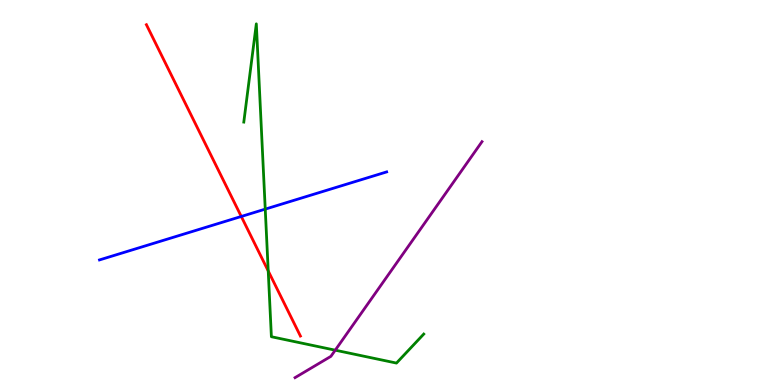[{'lines': ['blue', 'red'], 'intersections': [{'x': 3.11, 'y': 4.38}]}, {'lines': ['green', 'red'], 'intersections': [{'x': 3.46, 'y': 2.96}]}, {'lines': ['purple', 'red'], 'intersections': []}, {'lines': ['blue', 'green'], 'intersections': [{'x': 3.42, 'y': 4.57}]}, {'lines': ['blue', 'purple'], 'intersections': []}, {'lines': ['green', 'purple'], 'intersections': [{'x': 4.33, 'y': 0.904}]}]